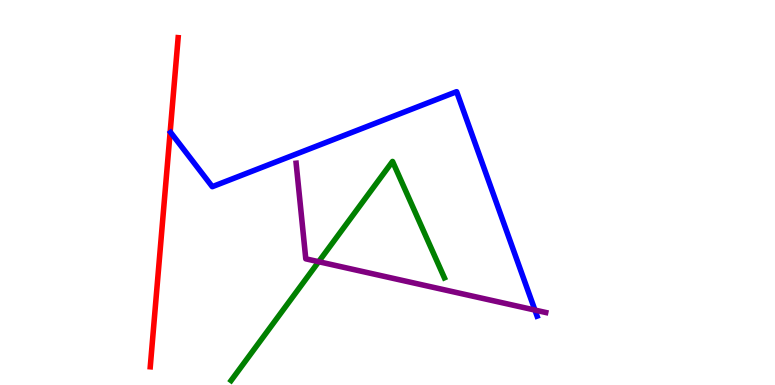[{'lines': ['blue', 'red'], 'intersections': []}, {'lines': ['green', 'red'], 'intersections': []}, {'lines': ['purple', 'red'], 'intersections': []}, {'lines': ['blue', 'green'], 'intersections': []}, {'lines': ['blue', 'purple'], 'intersections': [{'x': 6.9, 'y': 1.95}]}, {'lines': ['green', 'purple'], 'intersections': [{'x': 4.11, 'y': 3.2}]}]